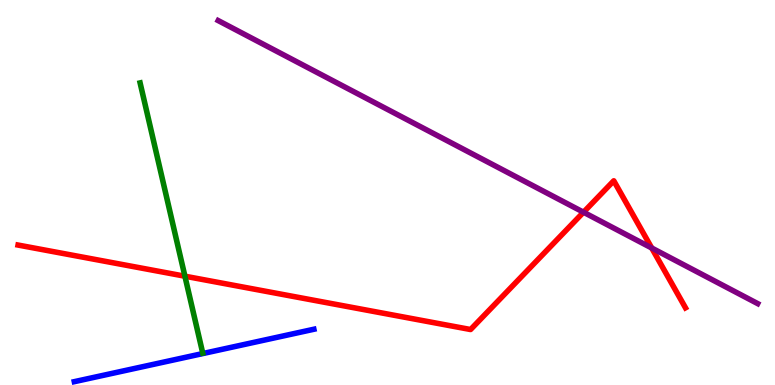[{'lines': ['blue', 'red'], 'intersections': []}, {'lines': ['green', 'red'], 'intersections': [{'x': 2.39, 'y': 2.83}]}, {'lines': ['purple', 'red'], 'intersections': [{'x': 7.53, 'y': 4.49}, {'x': 8.41, 'y': 3.56}]}, {'lines': ['blue', 'green'], 'intersections': []}, {'lines': ['blue', 'purple'], 'intersections': []}, {'lines': ['green', 'purple'], 'intersections': []}]